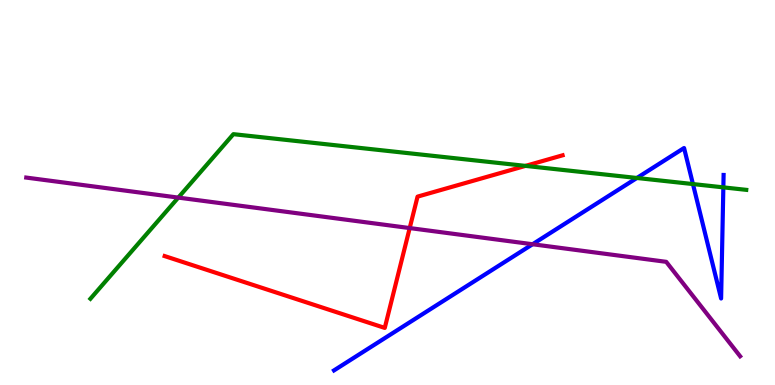[{'lines': ['blue', 'red'], 'intersections': []}, {'lines': ['green', 'red'], 'intersections': [{'x': 6.78, 'y': 5.69}]}, {'lines': ['purple', 'red'], 'intersections': [{'x': 5.29, 'y': 4.08}]}, {'lines': ['blue', 'green'], 'intersections': [{'x': 8.22, 'y': 5.38}, {'x': 8.94, 'y': 5.22}, {'x': 9.33, 'y': 5.13}]}, {'lines': ['blue', 'purple'], 'intersections': [{'x': 6.87, 'y': 3.66}]}, {'lines': ['green', 'purple'], 'intersections': [{'x': 2.3, 'y': 4.87}]}]